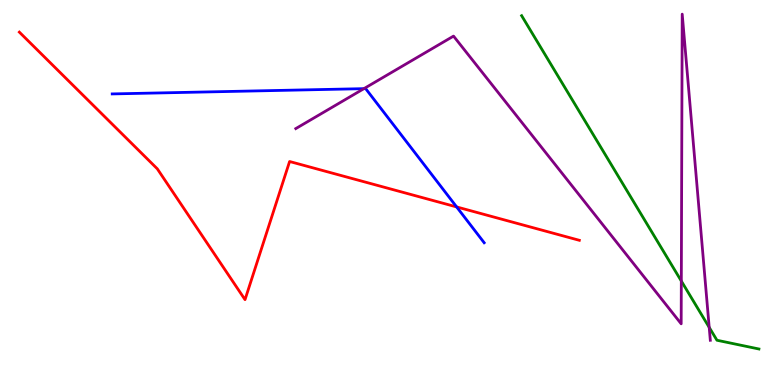[{'lines': ['blue', 'red'], 'intersections': [{'x': 5.89, 'y': 4.63}]}, {'lines': ['green', 'red'], 'intersections': []}, {'lines': ['purple', 'red'], 'intersections': []}, {'lines': ['blue', 'green'], 'intersections': []}, {'lines': ['blue', 'purple'], 'intersections': [{'x': 4.7, 'y': 7.7}]}, {'lines': ['green', 'purple'], 'intersections': [{'x': 8.79, 'y': 2.7}, {'x': 9.15, 'y': 1.5}]}]